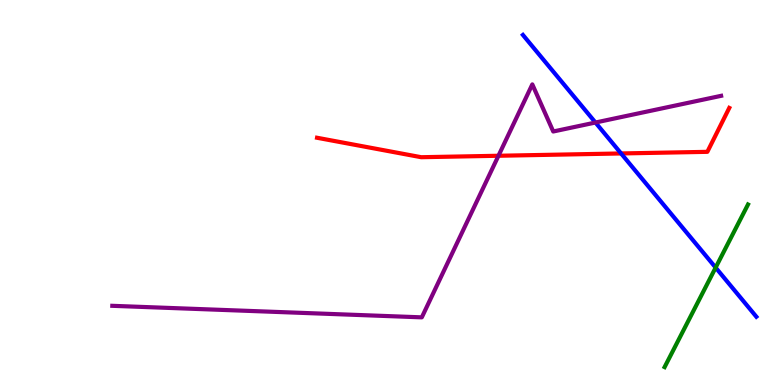[{'lines': ['blue', 'red'], 'intersections': [{'x': 8.01, 'y': 6.01}]}, {'lines': ['green', 'red'], 'intersections': []}, {'lines': ['purple', 'red'], 'intersections': [{'x': 6.43, 'y': 5.95}]}, {'lines': ['blue', 'green'], 'intersections': [{'x': 9.23, 'y': 3.05}]}, {'lines': ['blue', 'purple'], 'intersections': [{'x': 7.68, 'y': 6.82}]}, {'lines': ['green', 'purple'], 'intersections': []}]